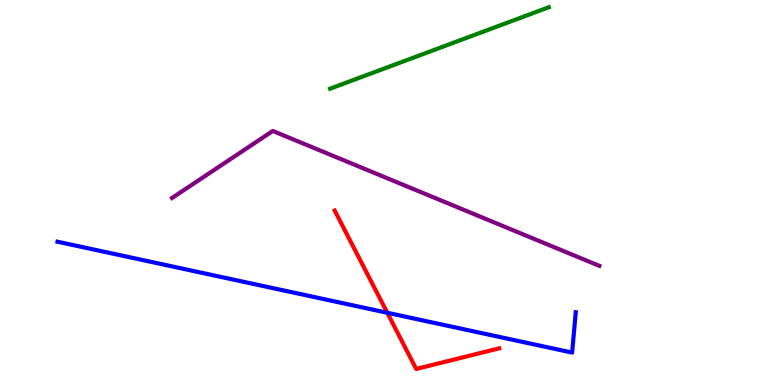[{'lines': ['blue', 'red'], 'intersections': [{'x': 5.0, 'y': 1.88}]}, {'lines': ['green', 'red'], 'intersections': []}, {'lines': ['purple', 'red'], 'intersections': []}, {'lines': ['blue', 'green'], 'intersections': []}, {'lines': ['blue', 'purple'], 'intersections': []}, {'lines': ['green', 'purple'], 'intersections': []}]